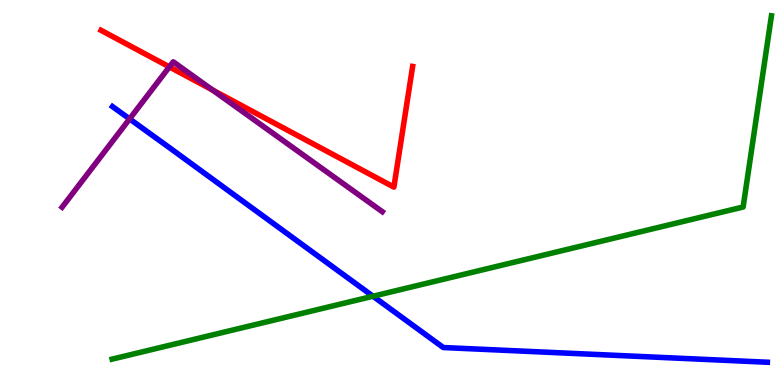[{'lines': ['blue', 'red'], 'intersections': []}, {'lines': ['green', 'red'], 'intersections': []}, {'lines': ['purple', 'red'], 'intersections': [{'x': 2.19, 'y': 8.26}, {'x': 2.74, 'y': 7.66}]}, {'lines': ['blue', 'green'], 'intersections': [{'x': 4.81, 'y': 2.31}]}, {'lines': ['blue', 'purple'], 'intersections': [{'x': 1.67, 'y': 6.91}]}, {'lines': ['green', 'purple'], 'intersections': []}]